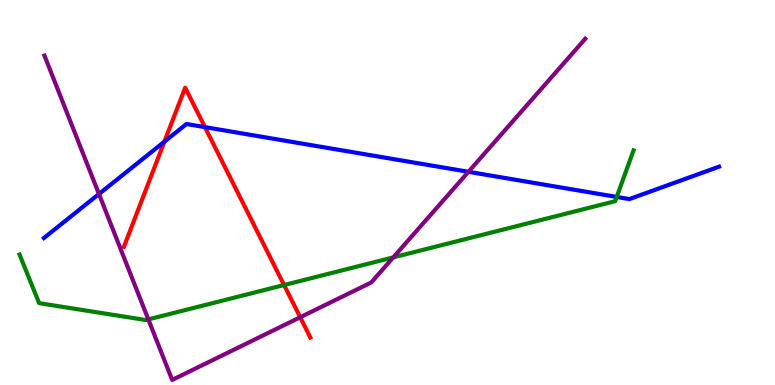[{'lines': ['blue', 'red'], 'intersections': [{'x': 2.12, 'y': 6.32}, {'x': 2.64, 'y': 6.7}]}, {'lines': ['green', 'red'], 'intersections': [{'x': 3.67, 'y': 2.6}]}, {'lines': ['purple', 'red'], 'intersections': [{'x': 3.87, 'y': 1.76}]}, {'lines': ['blue', 'green'], 'intersections': [{'x': 7.96, 'y': 4.88}]}, {'lines': ['blue', 'purple'], 'intersections': [{'x': 1.28, 'y': 4.96}, {'x': 6.04, 'y': 5.54}]}, {'lines': ['green', 'purple'], 'intersections': [{'x': 1.91, 'y': 1.7}, {'x': 5.07, 'y': 3.31}]}]